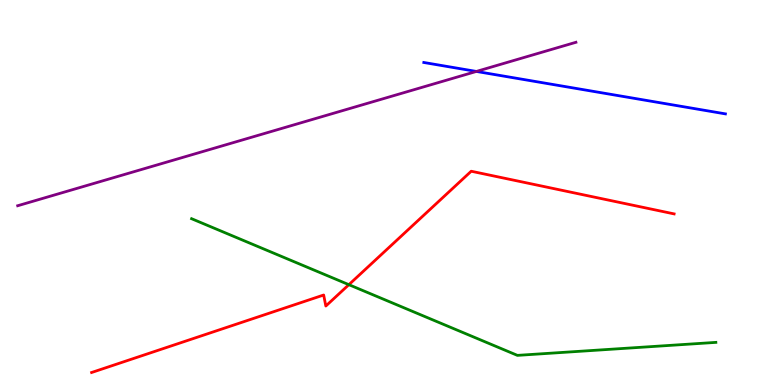[{'lines': ['blue', 'red'], 'intersections': []}, {'lines': ['green', 'red'], 'intersections': [{'x': 4.5, 'y': 2.61}]}, {'lines': ['purple', 'red'], 'intersections': []}, {'lines': ['blue', 'green'], 'intersections': []}, {'lines': ['blue', 'purple'], 'intersections': [{'x': 6.15, 'y': 8.14}]}, {'lines': ['green', 'purple'], 'intersections': []}]